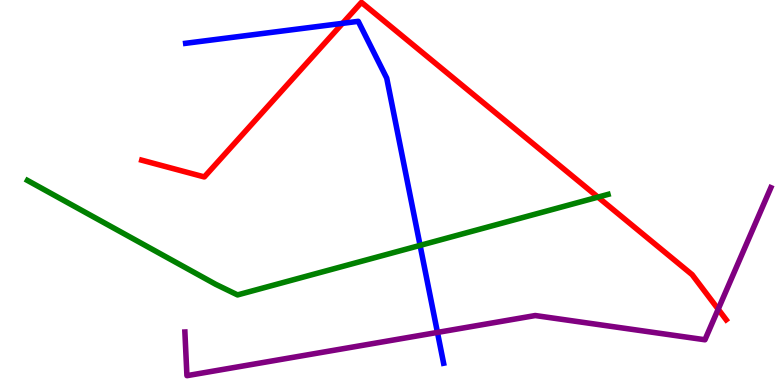[{'lines': ['blue', 'red'], 'intersections': [{'x': 4.42, 'y': 9.39}]}, {'lines': ['green', 'red'], 'intersections': [{'x': 7.72, 'y': 4.88}]}, {'lines': ['purple', 'red'], 'intersections': [{'x': 9.27, 'y': 1.97}]}, {'lines': ['blue', 'green'], 'intersections': [{'x': 5.42, 'y': 3.63}]}, {'lines': ['blue', 'purple'], 'intersections': [{'x': 5.64, 'y': 1.37}]}, {'lines': ['green', 'purple'], 'intersections': []}]